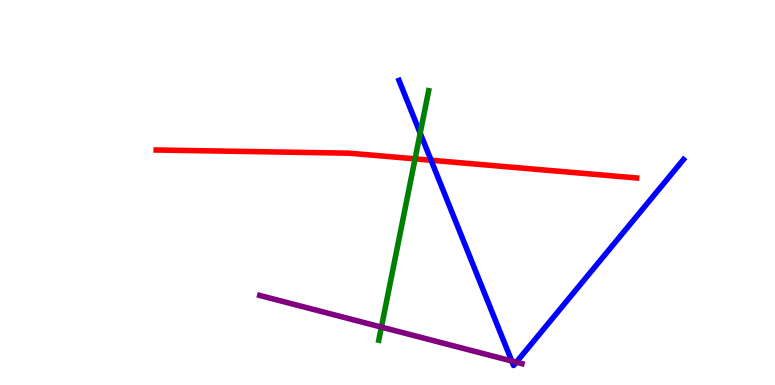[{'lines': ['blue', 'red'], 'intersections': [{'x': 5.56, 'y': 5.84}]}, {'lines': ['green', 'red'], 'intersections': [{'x': 5.36, 'y': 5.87}]}, {'lines': ['purple', 'red'], 'intersections': []}, {'lines': ['blue', 'green'], 'intersections': [{'x': 5.42, 'y': 6.54}]}, {'lines': ['blue', 'purple'], 'intersections': [{'x': 6.6, 'y': 0.623}, {'x': 6.66, 'y': 0.592}]}, {'lines': ['green', 'purple'], 'intersections': [{'x': 4.92, 'y': 1.5}]}]